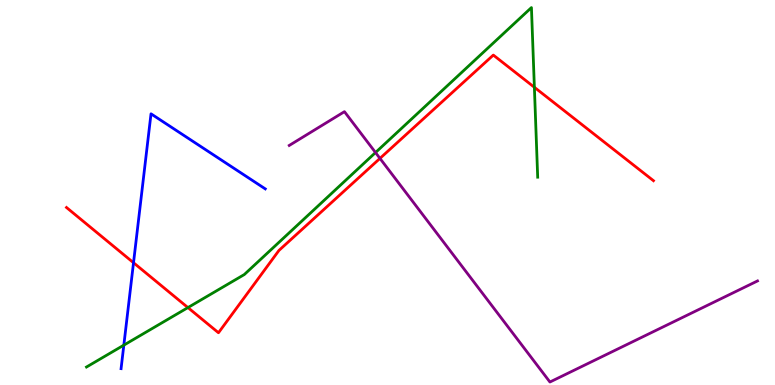[{'lines': ['blue', 'red'], 'intersections': [{'x': 1.72, 'y': 3.18}]}, {'lines': ['green', 'red'], 'intersections': [{'x': 2.42, 'y': 2.01}, {'x': 6.9, 'y': 7.73}]}, {'lines': ['purple', 'red'], 'intersections': [{'x': 4.9, 'y': 5.89}]}, {'lines': ['blue', 'green'], 'intersections': [{'x': 1.6, 'y': 1.04}]}, {'lines': ['blue', 'purple'], 'intersections': []}, {'lines': ['green', 'purple'], 'intersections': [{'x': 4.85, 'y': 6.04}]}]